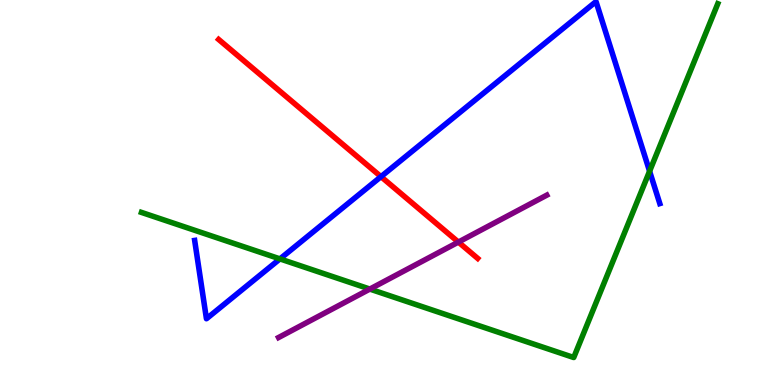[{'lines': ['blue', 'red'], 'intersections': [{'x': 4.92, 'y': 5.41}]}, {'lines': ['green', 'red'], 'intersections': []}, {'lines': ['purple', 'red'], 'intersections': [{'x': 5.91, 'y': 3.71}]}, {'lines': ['blue', 'green'], 'intersections': [{'x': 3.61, 'y': 3.28}, {'x': 8.38, 'y': 5.55}]}, {'lines': ['blue', 'purple'], 'intersections': []}, {'lines': ['green', 'purple'], 'intersections': [{'x': 4.77, 'y': 2.49}]}]